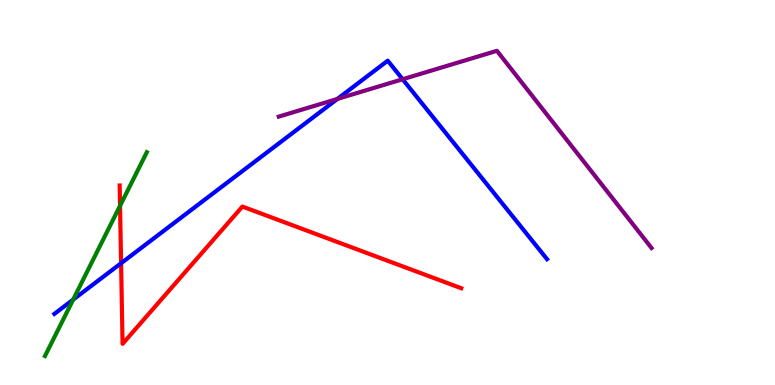[{'lines': ['blue', 'red'], 'intersections': [{'x': 1.56, 'y': 3.16}]}, {'lines': ['green', 'red'], 'intersections': [{'x': 1.55, 'y': 4.65}]}, {'lines': ['purple', 'red'], 'intersections': []}, {'lines': ['blue', 'green'], 'intersections': [{'x': 0.944, 'y': 2.22}]}, {'lines': ['blue', 'purple'], 'intersections': [{'x': 4.35, 'y': 7.43}, {'x': 5.2, 'y': 7.94}]}, {'lines': ['green', 'purple'], 'intersections': []}]